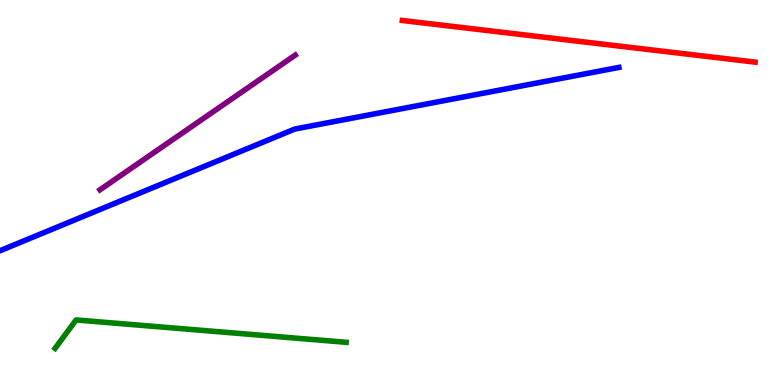[{'lines': ['blue', 'red'], 'intersections': []}, {'lines': ['green', 'red'], 'intersections': []}, {'lines': ['purple', 'red'], 'intersections': []}, {'lines': ['blue', 'green'], 'intersections': []}, {'lines': ['blue', 'purple'], 'intersections': []}, {'lines': ['green', 'purple'], 'intersections': []}]